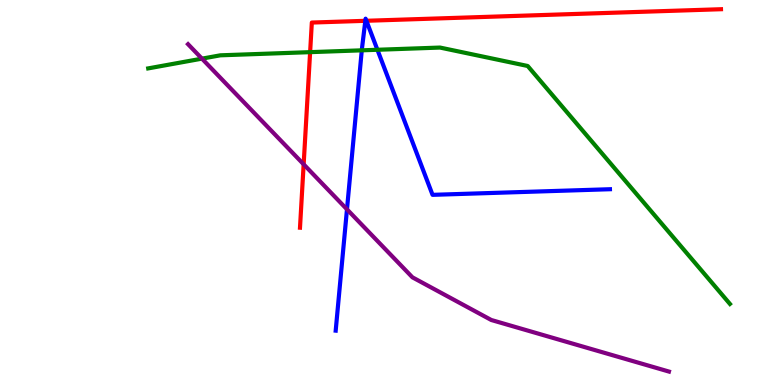[{'lines': ['blue', 'red'], 'intersections': [{'x': 4.71, 'y': 9.46}, {'x': 4.73, 'y': 9.46}]}, {'lines': ['green', 'red'], 'intersections': [{'x': 4.0, 'y': 8.65}]}, {'lines': ['purple', 'red'], 'intersections': [{'x': 3.92, 'y': 5.73}]}, {'lines': ['blue', 'green'], 'intersections': [{'x': 4.67, 'y': 8.69}, {'x': 4.87, 'y': 8.71}]}, {'lines': ['blue', 'purple'], 'intersections': [{'x': 4.48, 'y': 4.56}]}, {'lines': ['green', 'purple'], 'intersections': [{'x': 2.61, 'y': 8.48}]}]